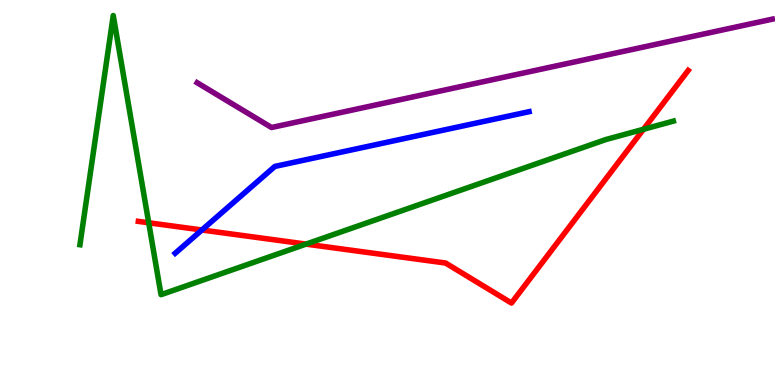[{'lines': ['blue', 'red'], 'intersections': [{'x': 2.6, 'y': 4.03}]}, {'lines': ['green', 'red'], 'intersections': [{'x': 1.92, 'y': 4.21}, {'x': 3.95, 'y': 3.66}, {'x': 8.3, 'y': 6.64}]}, {'lines': ['purple', 'red'], 'intersections': []}, {'lines': ['blue', 'green'], 'intersections': []}, {'lines': ['blue', 'purple'], 'intersections': []}, {'lines': ['green', 'purple'], 'intersections': []}]